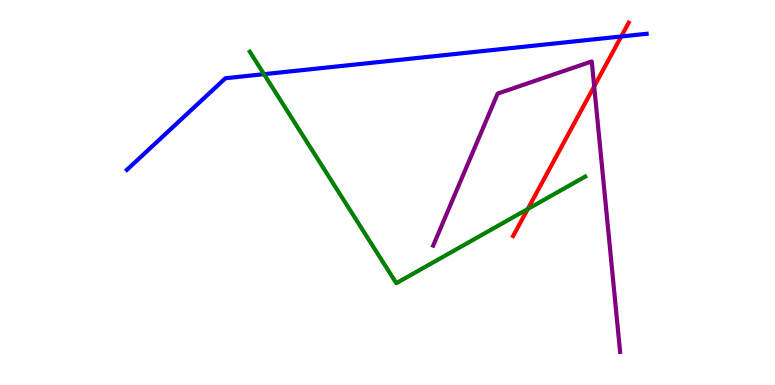[{'lines': ['blue', 'red'], 'intersections': [{'x': 8.02, 'y': 9.05}]}, {'lines': ['green', 'red'], 'intersections': [{'x': 6.81, 'y': 4.57}]}, {'lines': ['purple', 'red'], 'intersections': [{'x': 7.67, 'y': 7.76}]}, {'lines': ['blue', 'green'], 'intersections': [{'x': 3.41, 'y': 8.07}]}, {'lines': ['blue', 'purple'], 'intersections': []}, {'lines': ['green', 'purple'], 'intersections': []}]